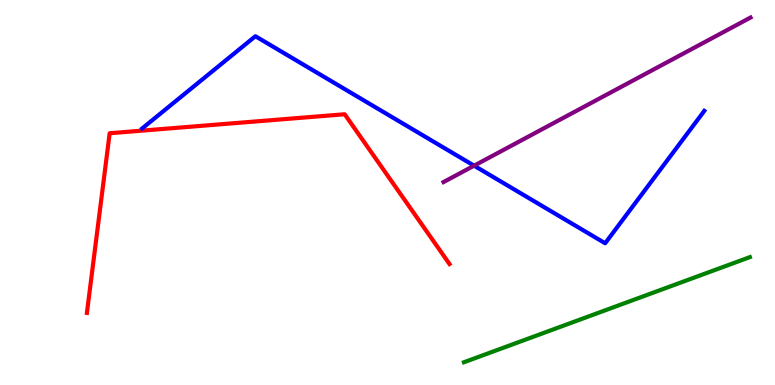[{'lines': ['blue', 'red'], 'intersections': []}, {'lines': ['green', 'red'], 'intersections': []}, {'lines': ['purple', 'red'], 'intersections': []}, {'lines': ['blue', 'green'], 'intersections': []}, {'lines': ['blue', 'purple'], 'intersections': [{'x': 6.12, 'y': 5.7}]}, {'lines': ['green', 'purple'], 'intersections': []}]